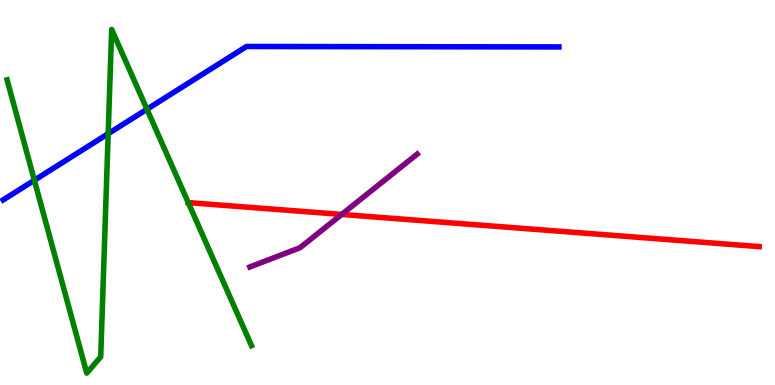[{'lines': ['blue', 'red'], 'intersections': []}, {'lines': ['green', 'red'], 'intersections': [{'x': 2.43, 'y': 4.74}]}, {'lines': ['purple', 'red'], 'intersections': [{'x': 4.41, 'y': 4.43}]}, {'lines': ['blue', 'green'], 'intersections': [{'x': 0.443, 'y': 5.32}, {'x': 1.4, 'y': 6.53}, {'x': 1.9, 'y': 7.16}]}, {'lines': ['blue', 'purple'], 'intersections': []}, {'lines': ['green', 'purple'], 'intersections': []}]